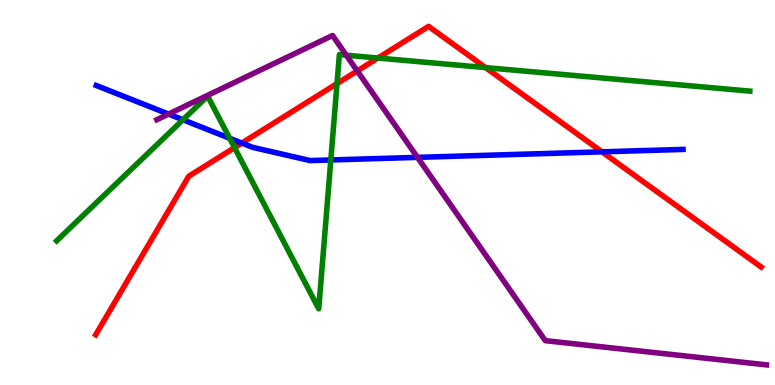[{'lines': ['blue', 'red'], 'intersections': [{'x': 3.12, 'y': 6.28}, {'x': 7.77, 'y': 6.06}]}, {'lines': ['green', 'red'], 'intersections': [{'x': 3.03, 'y': 6.17}, {'x': 4.35, 'y': 7.83}, {'x': 4.88, 'y': 8.49}, {'x': 6.27, 'y': 8.24}]}, {'lines': ['purple', 'red'], 'intersections': [{'x': 4.61, 'y': 8.16}]}, {'lines': ['blue', 'green'], 'intersections': [{'x': 2.36, 'y': 6.89}, {'x': 2.96, 'y': 6.41}, {'x': 4.27, 'y': 5.85}]}, {'lines': ['blue', 'purple'], 'intersections': [{'x': 2.17, 'y': 7.04}, {'x': 5.39, 'y': 5.91}]}, {'lines': ['green', 'purple'], 'intersections': [{'x': 4.47, 'y': 8.57}]}]